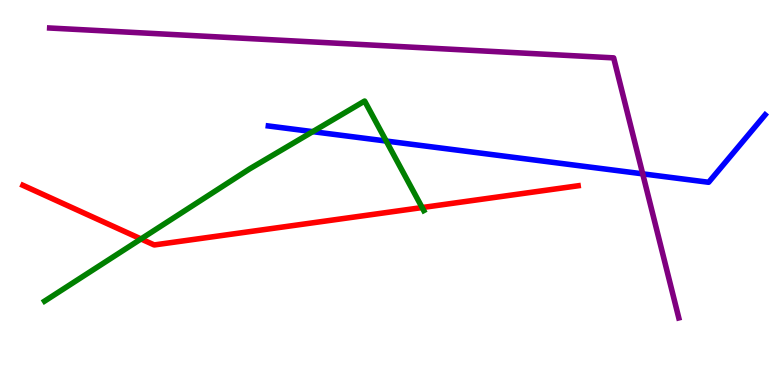[{'lines': ['blue', 'red'], 'intersections': []}, {'lines': ['green', 'red'], 'intersections': [{'x': 1.82, 'y': 3.79}, {'x': 5.45, 'y': 4.61}]}, {'lines': ['purple', 'red'], 'intersections': []}, {'lines': ['blue', 'green'], 'intersections': [{'x': 4.04, 'y': 6.58}, {'x': 4.98, 'y': 6.34}]}, {'lines': ['blue', 'purple'], 'intersections': [{'x': 8.29, 'y': 5.48}]}, {'lines': ['green', 'purple'], 'intersections': []}]